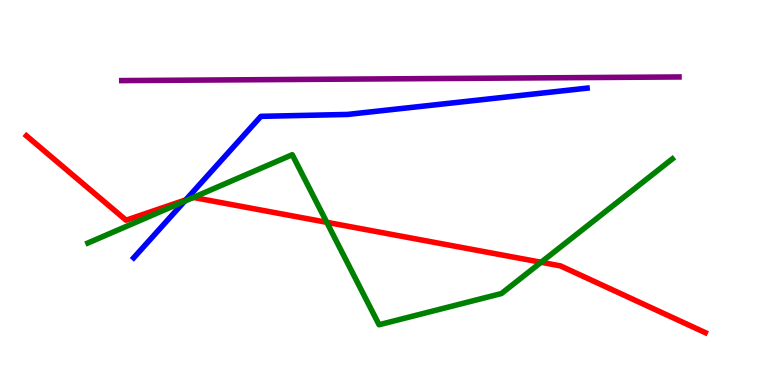[{'lines': ['blue', 'red'], 'intersections': [{'x': 2.4, 'y': 4.81}]}, {'lines': ['green', 'red'], 'intersections': [{'x': 2.49, 'y': 4.87}, {'x': 4.22, 'y': 4.23}, {'x': 6.98, 'y': 3.19}]}, {'lines': ['purple', 'red'], 'intersections': []}, {'lines': ['blue', 'green'], 'intersections': [{'x': 2.38, 'y': 4.77}]}, {'lines': ['blue', 'purple'], 'intersections': []}, {'lines': ['green', 'purple'], 'intersections': []}]